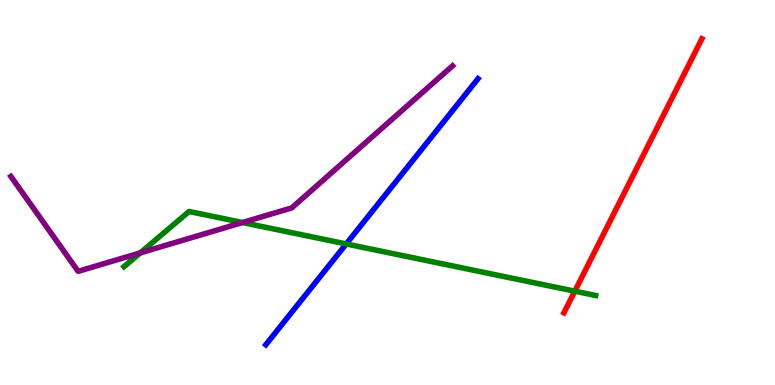[{'lines': ['blue', 'red'], 'intersections': []}, {'lines': ['green', 'red'], 'intersections': [{'x': 7.42, 'y': 2.44}]}, {'lines': ['purple', 'red'], 'intersections': []}, {'lines': ['blue', 'green'], 'intersections': [{'x': 4.47, 'y': 3.66}]}, {'lines': ['blue', 'purple'], 'intersections': []}, {'lines': ['green', 'purple'], 'intersections': [{'x': 1.81, 'y': 3.43}, {'x': 3.13, 'y': 4.22}]}]